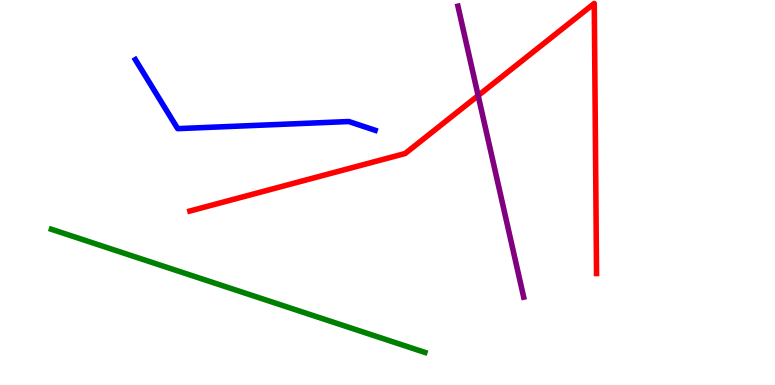[{'lines': ['blue', 'red'], 'intersections': []}, {'lines': ['green', 'red'], 'intersections': []}, {'lines': ['purple', 'red'], 'intersections': [{'x': 6.17, 'y': 7.52}]}, {'lines': ['blue', 'green'], 'intersections': []}, {'lines': ['blue', 'purple'], 'intersections': []}, {'lines': ['green', 'purple'], 'intersections': []}]